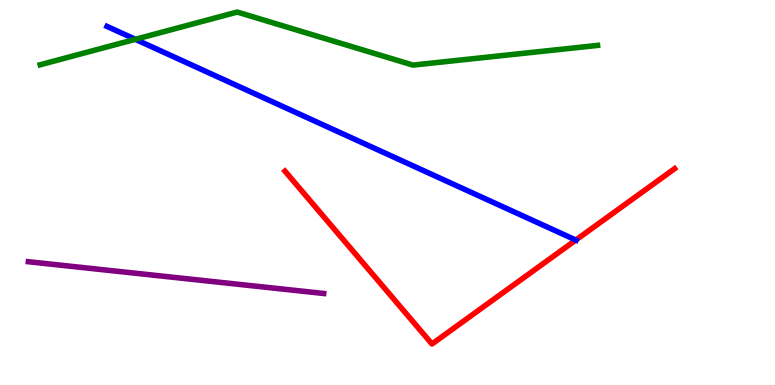[{'lines': ['blue', 'red'], 'intersections': [{'x': 7.43, 'y': 3.77}]}, {'lines': ['green', 'red'], 'intersections': []}, {'lines': ['purple', 'red'], 'intersections': []}, {'lines': ['blue', 'green'], 'intersections': [{'x': 1.75, 'y': 8.98}]}, {'lines': ['blue', 'purple'], 'intersections': []}, {'lines': ['green', 'purple'], 'intersections': []}]